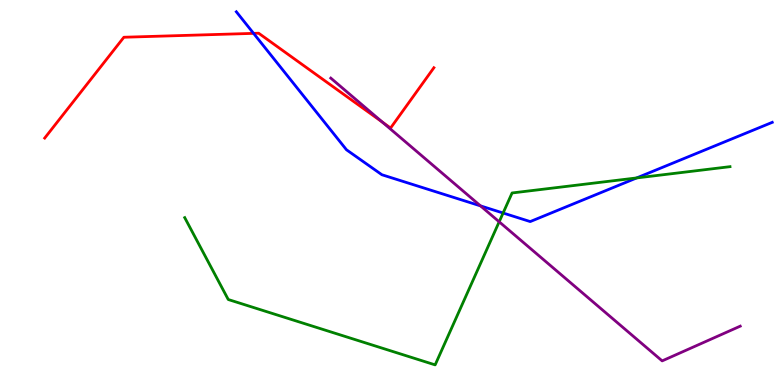[{'lines': ['blue', 'red'], 'intersections': [{'x': 3.27, 'y': 9.13}]}, {'lines': ['green', 'red'], 'intersections': []}, {'lines': ['purple', 'red'], 'intersections': [{'x': 4.93, 'y': 6.83}]}, {'lines': ['blue', 'green'], 'intersections': [{'x': 6.49, 'y': 4.47}, {'x': 8.22, 'y': 5.38}]}, {'lines': ['blue', 'purple'], 'intersections': [{'x': 6.2, 'y': 4.65}]}, {'lines': ['green', 'purple'], 'intersections': [{'x': 6.44, 'y': 4.24}]}]